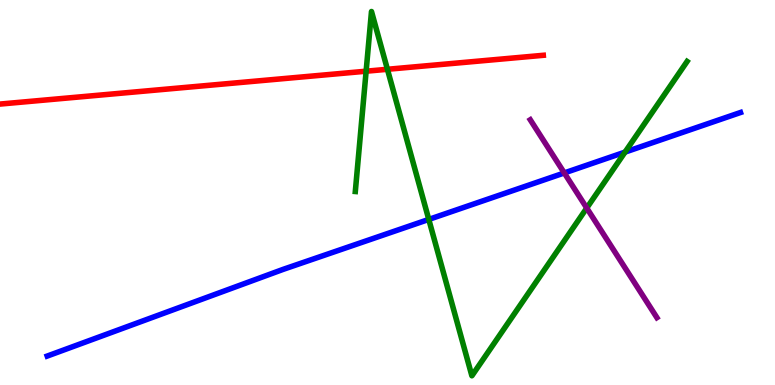[{'lines': ['blue', 'red'], 'intersections': []}, {'lines': ['green', 'red'], 'intersections': [{'x': 4.72, 'y': 8.15}, {'x': 5.0, 'y': 8.2}]}, {'lines': ['purple', 'red'], 'intersections': []}, {'lines': ['blue', 'green'], 'intersections': [{'x': 5.53, 'y': 4.3}, {'x': 8.06, 'y': 6.05}]}, {'lines': ['blue', 'purple'], 'intersections': [{'x': 7.28, 'y': 5.51}]}, {'lines': ['green', 'purple'], 'intersections': [{'x': 7.57, 'y': 4.6}]}]